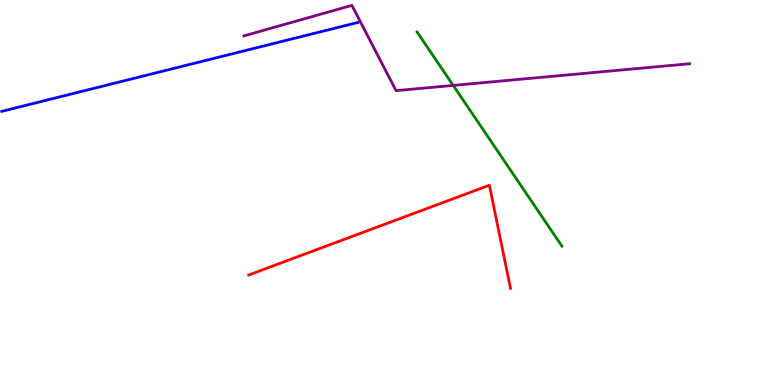[{'lines': ['blue', 'red'], 'intersections': []}, {'lines': ['green', 'red'], 'intersections': []}, {'lines': ['purple', 'red'], 'intersections': []}, {'lines': ['blue', 'green'], 'intersections': []}, {'lines': ['blue', 'purple'], 'intersections': []}, {'lines': ['green', 'purple'], 'intersections': [{'x': 5.85, 'y': 7.78}]}]